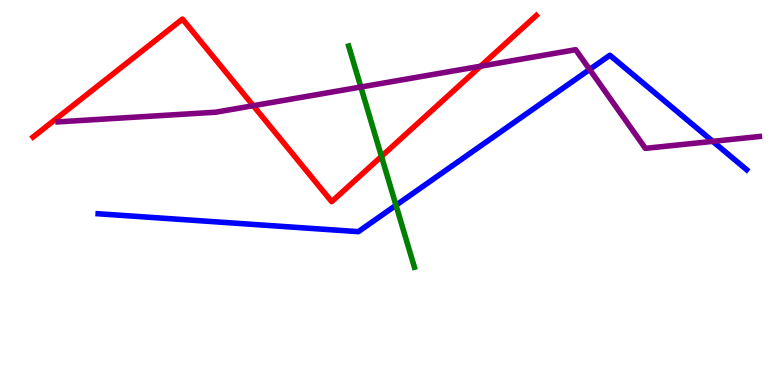[{'lines': ['blue', 'red'], 'intersections': []}, {'lines': ['green', 'red'], 'intersections': [{'x': 4.92, 'y': 5.94}]}, {'lines': ['purple', 'red'], 'intersections': [{'x': 3.27, 'y': 7.25}, {'x': 6.2, 'y': 8.28}]}, {'lines': ['blue', 'green'], 'intersections': [{'x': 5.11, 'y': 4.67}]}, {'lines': ['blue', 'purple'], 'intersections': [{'x': 7.61, 'y': 8.2}, {'x': 9.2, 'y': 6.33}]}, {'lines': ['green', 'purple'], 'intersections': [{'x': 4.66, 'y': 7.74}]}]